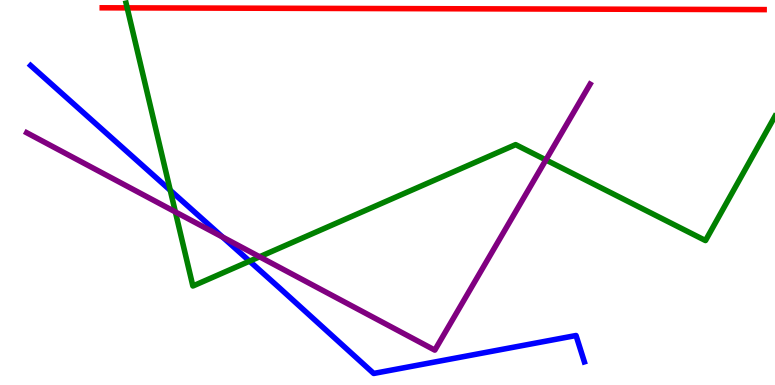[{'lines': ['blue', 'red'], 'intersections': []}, {'lines': ['green', 'red'], 'intersections': [{'x': 1.64, 'y': 9.8}]}, {'lines': ['purple', 'red'], 'intersections': []}, {'lines': ['blue', 'green'], 'intersections': [{'x': 2.2, 'y': 5.06}, {'x': 3.22, 'y': 3.22}]}, {'lines': ['blue', 'purple'], 'intersections': [{'x': 2.87, 'y': 3.84}]}, {'lines': ['green', 'purple'], 'intersections': [{'x': 2.26, 'y': 4.5}, {'x': 3.35, 'y': 3.33}, {'x': 7.04, 'y': 5.85}]}]